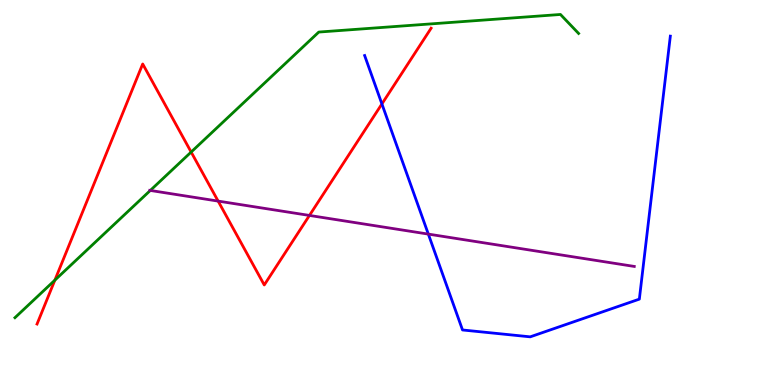[{'lines': ['blue', 'red'], 'intersections': [{'x': 4.93, 'y': 7.3}]}, {'lines': ['green', 'red'], 'intersections': [{'x': 0.708, 'y': 2.72}, {'x': 2.47, 'y': 6.05}]}, {'lines': ['purple', 'red'], 'intersections': [{'x': 2.81, 'y': 4.78}, {'x': 3.99, 'y': 4.4}]}, {'lines': ['blue', 'green'], 'intersections': []}, {'lines': ['blue', 'purple'], 'intersections': [{'x': 5.53, 'y': 3.92}]}, {'lines': ['green', 'purple'], 'intersections': [{'x': 1.94, 'y': 5.05}]}]